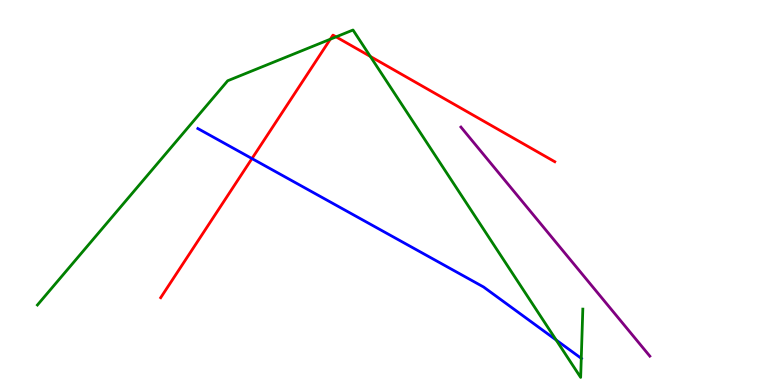[{'lines': ['blue', 'red'], 'intersections': [{'x': 3.25, 'y': 5.88}]}, {'lines': ['green', 'red'], 'intersections': [{'x': 4.26, 'y': 8.98}, {'x': 4.34, 'y': 9.04}, {'x': 4.78, 'y': 8.53}]}, {'lines': ['purple', 'red'], 'intersections': []}, {'lines': ['blue', 'green'], 'intersections': [{'x': 7.18, 'y': 1.17}, {'x': 7.5, 'y': 0.692}]}, {'lines': ['blue', 'purple'], 'intersections': []}, {'lines': ['green', 'purple'], 'intersections': []}]